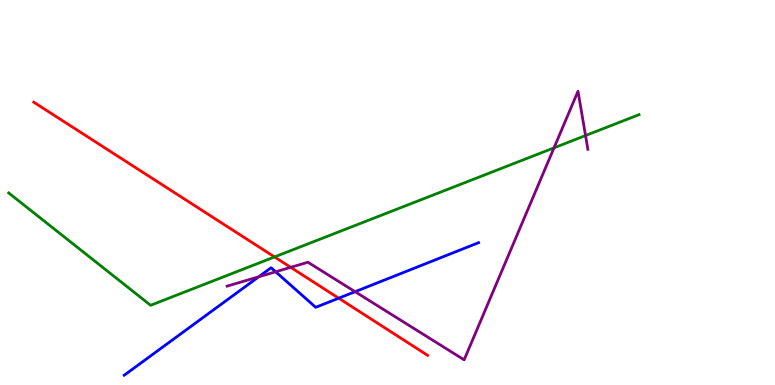[{'lines': ['blue', 'red'], 'intersections': [{'x': 4.37, 'y': 2.25}]}, {'lines': ['green', 'red'], 'intersections': [{'x': 3.54, 'y': 3.33}]}, {'lines': ['purple', 'red'], 'intersections': [{'x': 3.75, 'y': 3.06}]}, {'lines': ['blue', 'green'], 'intersections': []}, {'lines': ['blue', 'purple'], 'intersections': [{'x': 3.34, 'y': 2.81}, {'x': 3.56, 'y': 2.94}, {'x': 4.58, 'y': 2.42}]}, {'lines': ['green', 'purple'], 'intersections': [{'x': 7.15, 'y': 6.16}, {'x': 7.56, 'y': 6.48}]}]